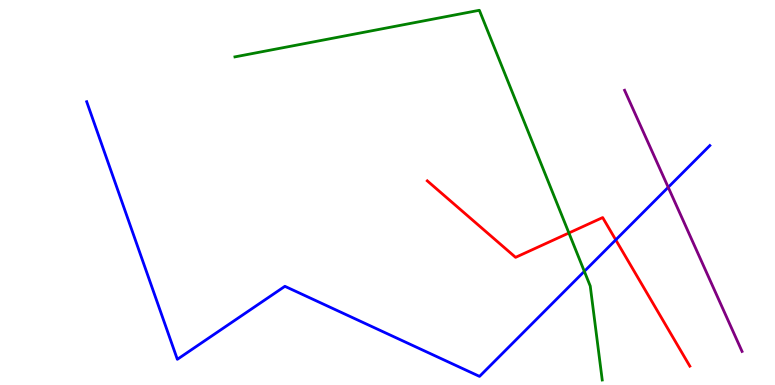[{'lines': ['blue', 'red'], 'intersections': [{'x': 7.95, 'y': 3.77}]}, {'lines': ['green', 'red'], 'intersections': [{'x': 7.34, 'y': 3.95}]}, {'lines': ['purple', 'red'], 'intersections': []}, {'lines': ['blue', 'green'], 'intersections': [{'x': 7.54, 'y': 2.95}]}, {'lines': ['blue', 'purple'], 'intersections': [{'x': 8.62, 'y': 5.14}]}, {'lines': ['green', 'purple'], 'intersections': []}]